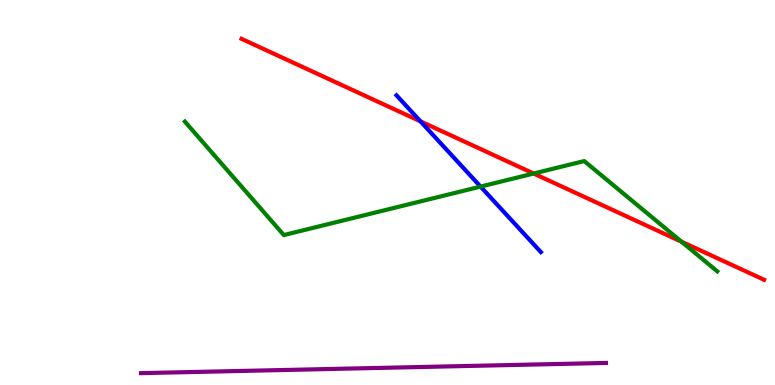[{'lines': ['blue', 'red'], 'intersections': [{'x': 5.43, 'y': 6.85}]}, {'lines': ['green', 'red'], 'intersections': [{'x': 6.89, 'y': 5.49}, {'x': 8.79, 'y': 3.72}]}, {'lines': ['purple', 'red'], 'intersections': []}, {'lines': ['blue', 'green'], 'intersections': [{'x': 6.2, 'y': 5.15}]}, {'lines': ['blue', 'purple'], 'intersections': []}, {'lines': ['green', 'purple'], 'intersections': []}]